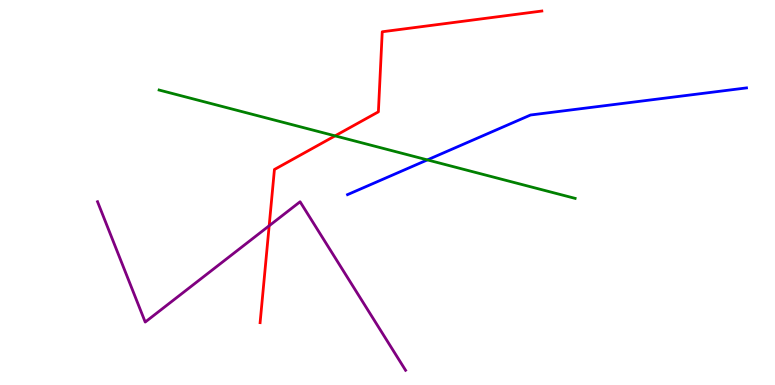[{'lines': ['blue', 'red'], 'intersections': []}, {'lines': ['green', 'red'], 'intersections': [{'x': 4.32, 'y': 6.47}]}, {'lines': ['purple', 'red'], 'intersections': [{'x': 3.47, 'y': 4.14}]}, {'lines': ['blue', 'green'], 'intersections': [{'x': 5.51, 'y': 5.85}]}, {'lines': ['blue', 'purple'], 'intersections': []}, {'lines': ['green', 'purple'], 'intersections': []}]